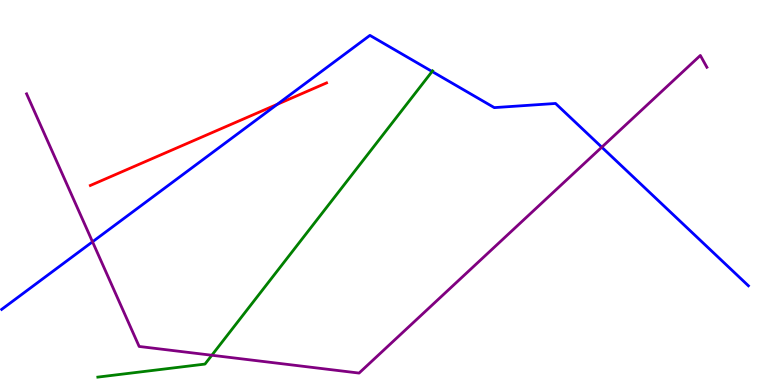[{'lines': ['blue', 'red'], 'intersections': [{'x': 3.58, 'y': 7.29}]}, {'lines': ['green', 'red'], 'intersections': []}, {'lines': ['purple', 'red'], 'intersections': []}, {'lines': ['blue', 'green'], 'intersections': [{'x': 5.58, 'y': 8.14}]}, {'lines': ['blue', 'purple'], 'intersections': [{'x': 1.19, 'y': 3.72}, {'x': 7.76, 'y': 6.18}]}, {'lines': ['green', 'purple'], 'intersections': [{'x': 2.73, 'y': 0.773}]}]